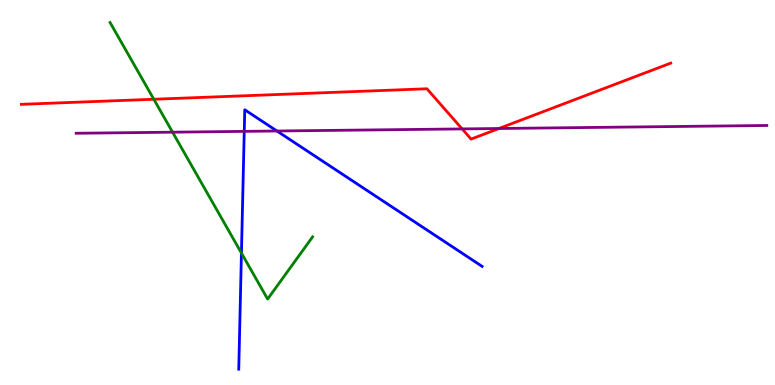[{'lines': ['blue', 'red'], 'intersections': []}, {'lines': ['green', 'red'], 'intersections': [{'x': 1.98, 'y': 7.42}]}, {'lines': ['purple', 'red'], 'intersections': [{'x': 5.96, 'y': 6.65}, {'x': 6.44, 'y': 6.66}]}, {'lines': ['blue', 'green'], 'intersections': [{'x': 3.12, 'y': 3.43}]}, {'lines': ['blue', 'purple'], 'intersections': [{'x': 3.15, 'y': 6.59}, {'x': 3.57, 'y': 6.6}]}, {'lines': ['green', 'purple'], 'intersections': [{'x': 2.23, 'y': 6.57}]}]